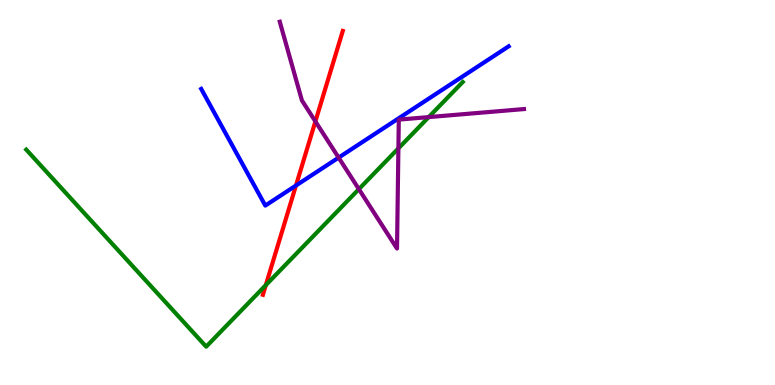[{'lines': ['blue', 'red'], 'intersections': [{'x': 3.82, 'y': 5.18}]}, {'lines': ['green', 'red'], 'intersections': [{'x': 3.43, 'y': 2.59}]}, {'lines': ['purple', 'red'], 'intersections': [{'x': 4.07, 'y': 6.85}]}, {'lines': ['blue', 'green'], 'intersections': []}, {'lines': ['blue', 'purple'], 'intersections': [{'x': 4.37, 'y': 5.91}]}, {'lines': ['green', 'purple'], 'intersections': [{'x': 4.63, 'y': 5.09}, {'x': 5.14, 'y': 6.15}, {'x': 5.53, 'y': 6.96}]}]